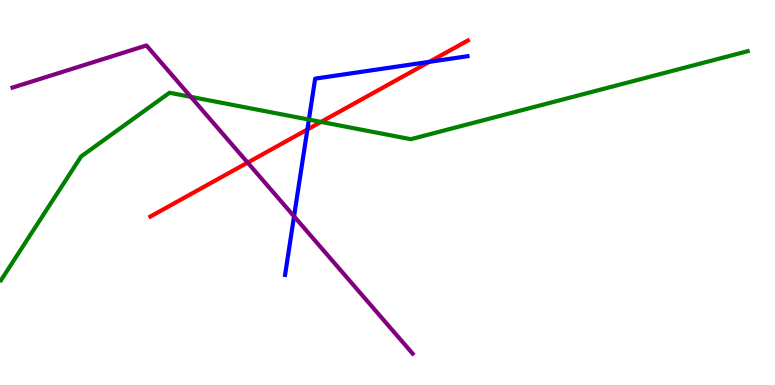[{'lines': ['blue', 'red'], 'intersections': [{'x': 3.97, 'y': 6.64}, {'x': 5.54, 'y': 8.39}]}, {'lines': ['green', 'red'], 'intersections': [{'x': 4.14, 'y': 6.83}]}, {'lines': ['purple', 'red'], 'intersections': [{'x': 3.2, 'y': 5.78}]}, {'lines': ['blue', 'green'], 'intersections': [{'x': 3.99, 'y': 6.89}]}, {'lines': ['blue', 'purple'], 'intersections': [{'x': 3.79, 'y': 4.38}]}, {'lines': ['green', 'purple'], 'intersections': [{'x': 2.46, 'y': 7.48}]}]